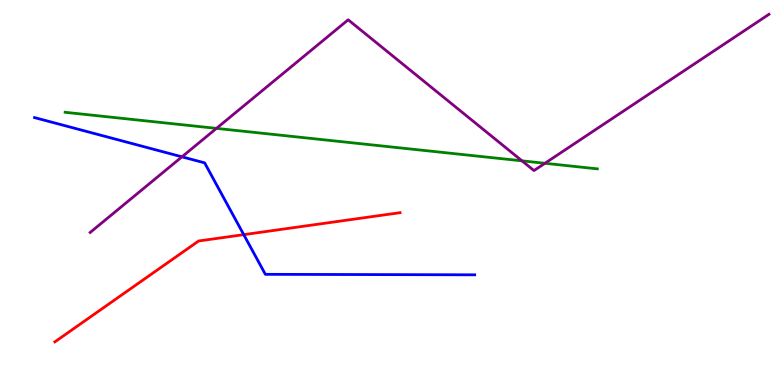[{'lines': ['blue', 'red'], 'intersections': [{'x': 3.15, 'y': 3.91}]}, {'lines': ['green', 'red'], 'intersections': []}, {'lines': ['purple', 'red'], 'intersections': []}, {'lines': ['blue', 'green'], 'intersections': []}, {'lines': ['blue', 'purple'], 'intersections': [{'x': 2.35, 'y': 5.93}]}, {'lines': ['green', 'purple'], 'intersections': [{'x': 2.79, 'y': 6.67}, {'x': 6.74, 'y': 5.82}, {'x': 7.03, 'y': 5.76}]}]